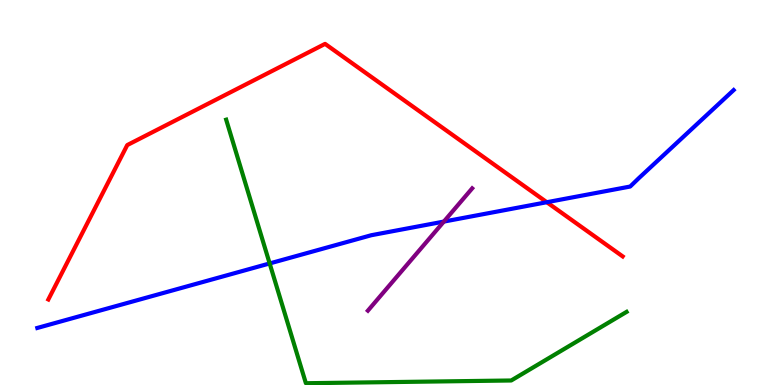[{'lines': ['blue', 'red'], 'intersections': [{'x': 7.06, 'y': 4.75}]}, {'lines': ['green', 'red'], 'intersections': []}, {'lines': ['purple', 'red'], 'intersections': []}, {'lines': ['blue', 'green'], 'intersections': [{'x': 3.48, 'y': 3.16}]}, {'lines': ['blue', 'purple'], 'intersections': [{'x': 5.73, 'y': 4.24}]}, {'lines': ['green', 'purple'], 'intersections': []}]